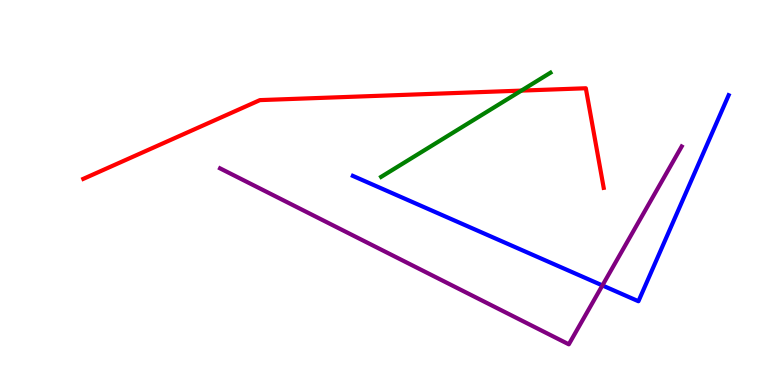[{'lines': ['blue', 'red'], 'intersections': []}, {'lines': ['green', 'red'], 'intersections': [{'x': 6.73, 'y': 7.65}]}, {'lines': ['purple', 'red'], 'intersections': []}, {'lines': ['blue', 'green'], 'intersections': []}, {'lines': ['blue', 'purple'], 'intersections': [{'x': 7.77, 'y': 2.59}]}, {'lines': ['green', 'purple'], 'intersections': []}]